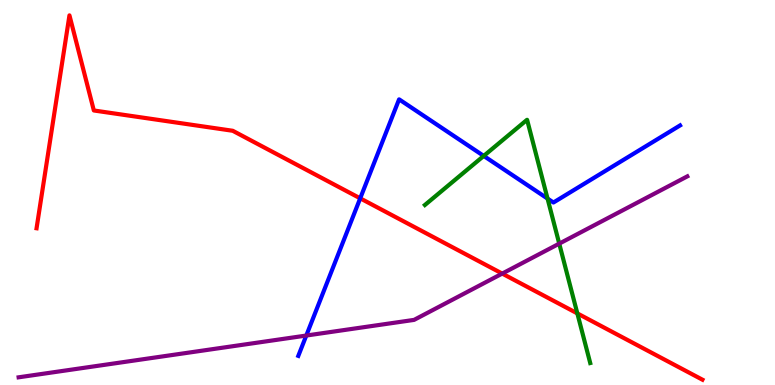[{'lines': ['blue', 'red'], 'intersections': [{'x': 4.65, 'y': 4.85}]}, {'lines': ['green', 'red'], 'intersections': [{'x': 7.45, 'y': 1.86}]}, {'lines': ['purple', 'red'], 'intersections': [{'x': 6.48, 'y': 2.89}]}, {'lines': ['blue', 'green'], 'intersections': [{'x': 6.24, 'y': 5.95}, {'x': 7.07, 'y': 4.84}]}, {'lines': ['blue', 'purple'], 'intersections': [{'x': 3.95, 'y': 1.28}]}, {'lines': ['green', 'purple'], 'intersections': [{'x': 7.22, 'y': 3.67}]}]